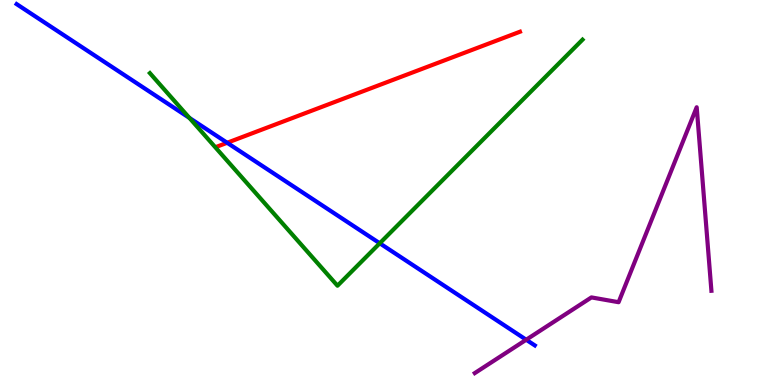[{'lines': ['blue', 'red'], 'intersections': [{'x': 2.93, 'y': 6.29}]}, {'lines': ['green', 'red'], 'intersections': []}, {'lines': ['purple', 'red'], 'intersections': []}, {'lines': ['blue', 'green'], 'intersections': [{'x': 2.44, 'y': 6.94}, {'x': 4.9, 'y': 3.68}]}, {'lines': ['blue', 'purple'], 'intersections': [{'x': 6.79, 'y': 1.18}]}, {'lines': ['green', 'purple'], 'intersections': []}]